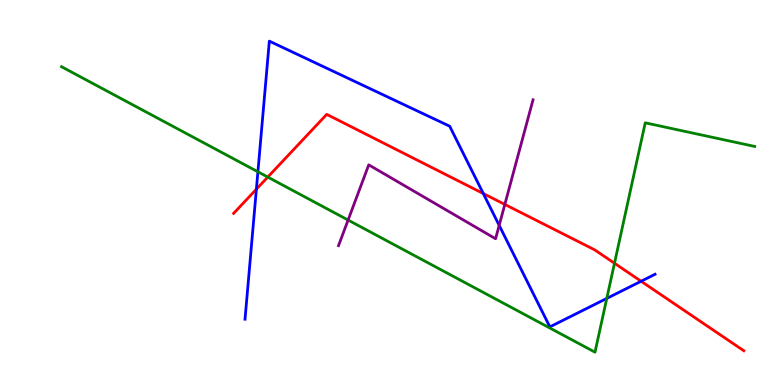[{'lines': ['blue', 'red'], 'intersections': [{'x': 3.31, 'y': 5.09}, {'x': 6.24, 'y': 4.97}, {'x': 8.27, 'y': 2.69}]}, {'lines': ['green', 'red'], 'intersections': [{'x': 3.46, 'y': 5.4}, {'x': 7.93, 'y': 3.16}]}, {'lines': ['purple', 'red'], 'intersections': [{'x': 6.51, 'y': 4.69}]}, {'lines': ['blue', 'green'], 'intersections': [{'x': 3.33, 'y': 5.54}, {'x': 7.83, 'y': 2.25}]}, {'lines': ['blue', 'purple'], 'intersections': [{'x': 6.44, 'y': 4.15}]}, {'lines': ['green', 'purple'], 'intersections': [{'x': 4.49, 'y': 4.28}]}]